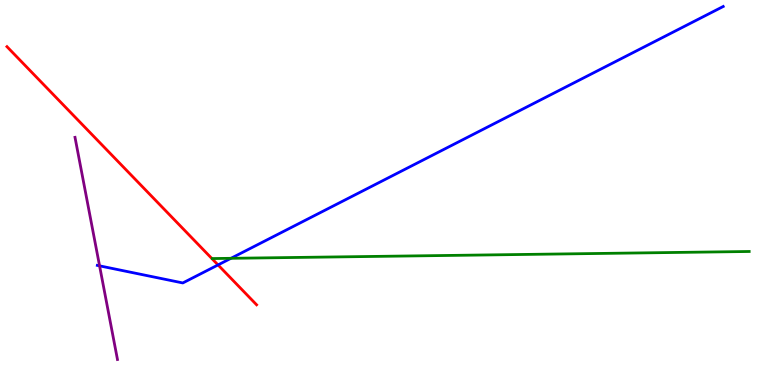[{'lines': ['blue', 'red'], 'intersections': [{'x': 2.81, 'y': 3.12}]}, {'lines': ['green', 'red'], 'intersections': []}, {'lines': ['purple', 'red'], 'intersections': []}, {'lines': ['blue', 'green'], 'intersections': [{'x': 2.98, 'y': 3.29}]}, {'lines': ['blue', 'purple'], 'intersections': [{'x': 1.28, 'y': 3.09}]}, {'lines': ['green', 'purple'], 'intersections': []}]